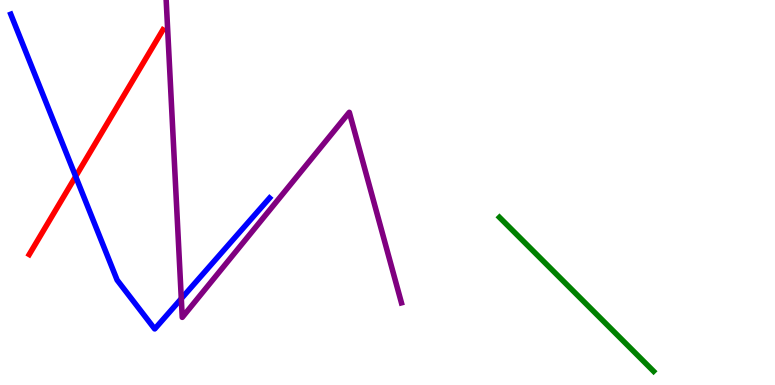[{'lines': ['blue', 'red'], 'intersections': [{'x': 0.976, 'y': 5.42}]}, {'lines': ['green', 'red'], 'intersections': []}, {'lines': ['purple', 'red'], 'intersections': []}, {'lines': ['blue', 'green'], 'intersections': []}, {'lines': ['blue', 'purple'], 'intersections': [{'x': 2.34, 'y': 2.24}]}, {'lines': ['green', 'purple'], 'intersections': []}]